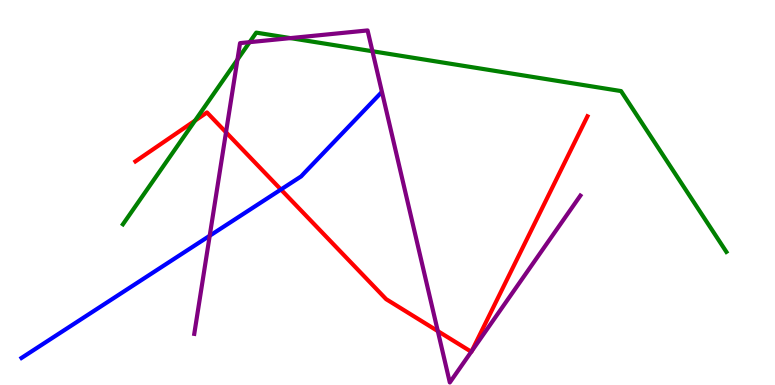[{'lines': ['blue', 'red'], 'intersections': [{'x': 3.62, 'y': 5.08}]}, {'lines': ['green', 'red'], 'intersections': [{'x': 2.52, 'y': 6.87}]}, {'lines': ['purple', 'red'], 'intersections': [{'x': 2.92, 'y': 6.56}, {'x': 5.65, 'y': 1.4}, {'x': 6.08, 'y': 0.863}, {'x': 6.09, 'y': 0.878}]}, {'lines': ['blue', 'green'], 'intersections': []}, {'lines': ['blue', 'purple'], 'intersections': [{'x': 2.71, 'y': 3.88}]}, {'lines': ['green', 'purple'], 'intersections': [{'x': 3.06, 'y': 8.45}, {'x': 3.22, 'y': 8.9}, {'x': 3.75, 'y': 9.01}, {'x': 4.81, 'y': 8.67}]}]